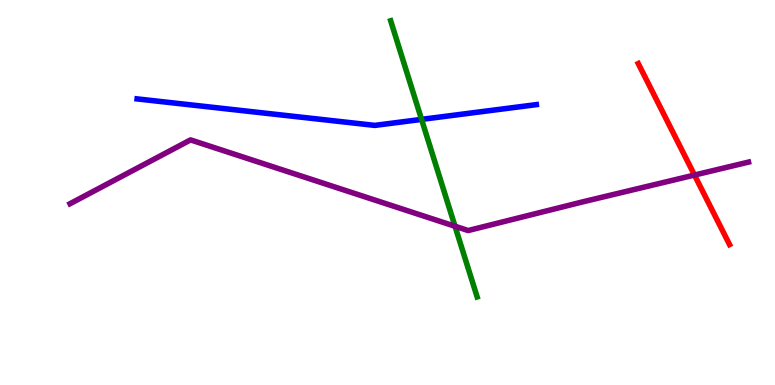[{'lines': ['blue', 'red'], 'intersections': []}, {'lines': ['green', 'red'], 'intersections': []}, {'lines': ['purple', 'red'], 'intersections': [{'x': 8.96, 'y': 5.45}]}, {'lines': ['blue', 'green'], 'intersections': [{'x': 5.44, 'y': 6.9}]}, {'lines': ['blue', 'purple'], 'intersections': []}, {'lines': ['green', 'purple'], 'intersections': [{'x': 5.87, 'y': 4.12}]}]